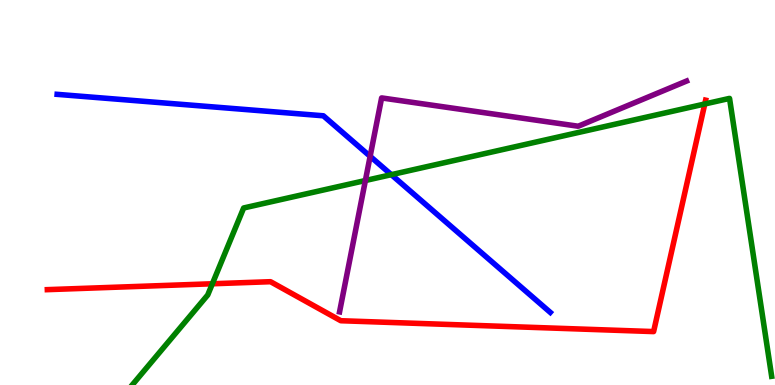[{'lines': ['blue', 'red'], 'intersections': []}, {'lines': ['green', 'red'], 'intersections': [{'x': 2.74, 'y': 2.63}, {'x': 9.09, 'y': 7.3}]}, {'lines': ['purple', 'red'], 'intersections': []}, {'lines': ['blue', 'green'], 'intersections': [{'x': 5.05, 'y': 5.46}]}, {'lines': ['blue', 'purple'], 'intersections': [{'x': 4.78, 'y': 5.94}]}, {'lines': ['green', 'purple'], 'intersections': [{'x': 4.71, 'y': 5.31}]}]